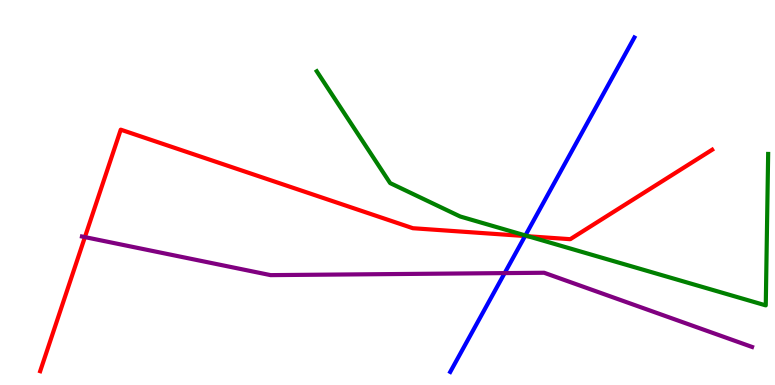[{'lines': ['blue', 'red'], 'intersections': [{'x': 6.77, 'y': 3.87}]}, {'lines': ['green', 'red'], 'intersections': [{'x': 6.81, 'y': 3.86}]}, {'lines': ['purple', 'red'], 'intersections': [{'x': 1.1, 'y': 3.84}]}, {'lines': ['blue', 'green'], 'intersections': [{'x': 6.78, 'y': 3.88}]}, {'lines': ['blue', 'purple'], 'intersections': [{'x': 6.51, 'y': 2.91}]}, {'lines': ['green', 'purple'], 'intersections': []}]